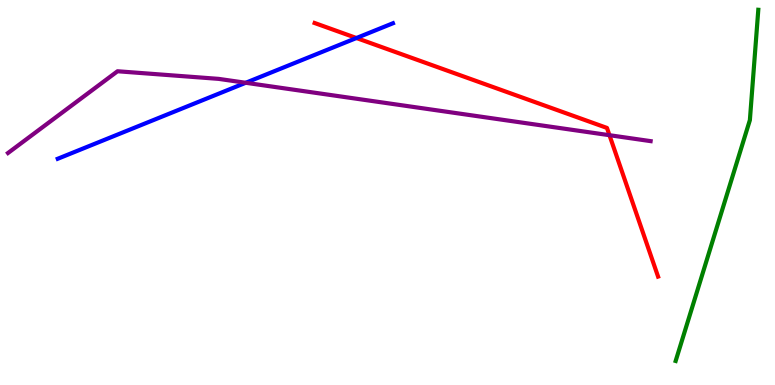[{'lines': ['blue', 'red'], 'intersections': [{'x': 4.6, 'y': 9.01}]}, {'lines': ['green', 'red'], 'intersections': []}, {'lines': ['purple', 'red'], 'intersections': [{'x': 7.86, 'y': 6.49}]}, {'lines': ['blue', 'green'], 'intersections': []}, {'lines': ['blue', 'purple'], 'intersections': [{'x': 3.17, 'y': 7.85}]}, {'lines': ['green', 'purple'], 'intersections': []}]